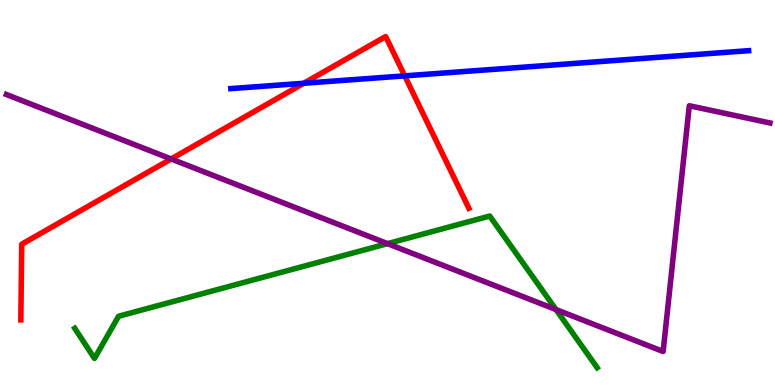[{'lines': ['blue', 'red'], 'intersections': [{'x': 3.92, 'y': 7.84}, {'x': 5.22, 'y': 8.03}]}, {'lines': ['green', 'red'], 'intersections': []}, {'lines': ['purple', 'red'], 'intersections': [{'x': 2.21, 'y': 5.87}]}, {'lines': ['blue', 'green'], 'intersections': []}, {'lines': ['blue', 'purple'], 'intersections': []}, {'lines': ['green', 'purple'], 'intersections': [{'x': 5.0, 'y': 3.67}, {'x': 7.17, 'y': 1.96}]}]